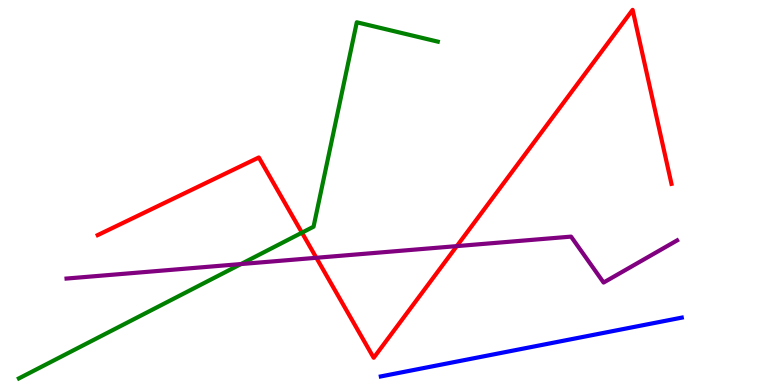[{'lines': ['blue', 'red'], 'intersections': []}, {'lines': ['green', 'red'], 'intersections': [{'x': 3.9, 'y': 3.96}]}, {'lines': ['purple', 'red'], 'intersections': [{'x': 4.08, 'y': 3.3}, {'x': 5.89, 'y': 3.61}]}, {'lines': ['blue', 'green'], 'intersections': []}, {'lines': ['blue', 'purple'], 'intersections': []}, {'lines': ['green', 'purple'], 'intersections': [{'x': 3.11, 'y': 3.14}]}]